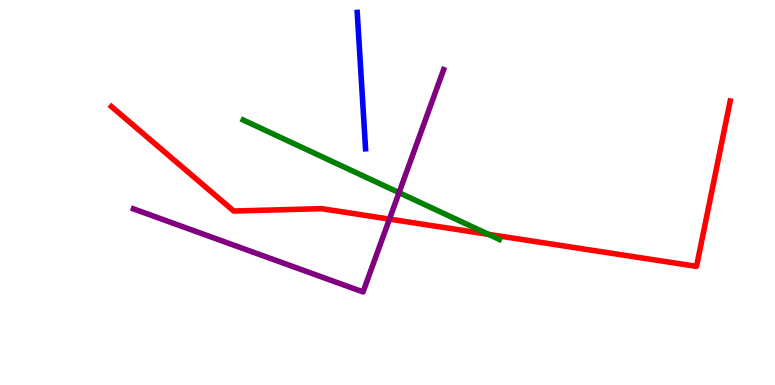[{'lines': ['blue', 'red'], 'intersections': []}, {'lines': ['green', 'red'], 'intersections': [{'x': 6.3, 'y': 3.91}]}, {'lines': ['purple', 'red'], 'intersections': [{'x': 5.03, 'y': 4.31}]}, {'lines': ['blue', 'green'], 'intersections': []}, {'lines': ['blue', 'purple'], 'intersections': []}, {'lines': ['green', 'purple'], 'intersections': [{'x': 5.15, 'y': 5.0}]}]